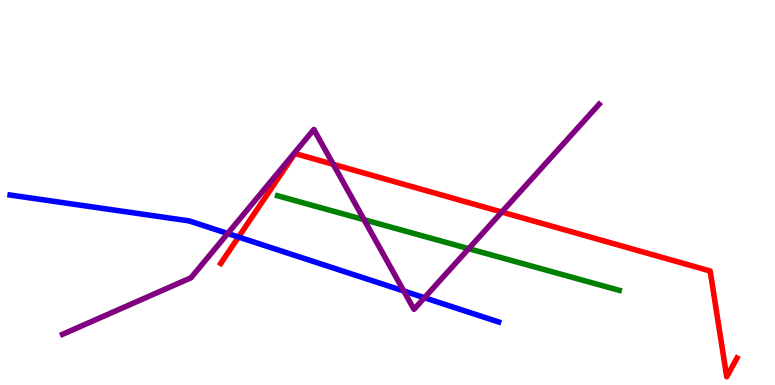[{'lines': ['blue', 'red'], 'intersections': [{'x': 3.08, 'y': 3.84}]}, {'lines': ['green', 'red'], 'intersections': []}, {'lines': ['purple', 'red'], 'intersections': [{'x': 4.3, 'y': 5.73}, {'x': 6.47, 'y': 4.49}]}, {'lines': ['blue', 'green'], 'intersections': []}, {'lines': ['blue', 'purple'], 'intersections': [{'x': 2.94, 'y': 3.94}, {'x': 5.21, 'y': 2.44}, {'x': 5.48, 'y': 2.27}]}, {'lines': ['green', 'purple'], 'intersections': [{'x': 4.7, 'y': 4.29}, {'x': 6.05, 'y': 3.54}]}]